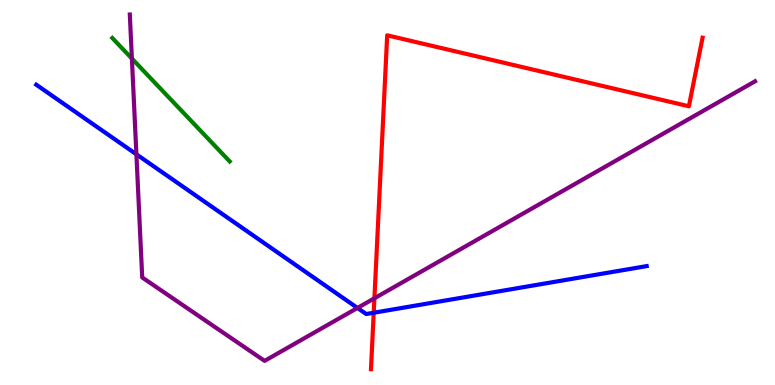[{'lines': ['blue', 'red'], 'intersections': [{'x': 4.82, 'y': 1.88}]}, {'lines': ['green', 'red'], 'intersections': []}, {'lines': ['purple', 'red'], 'intersections': [{'x': 4.83, 'y': 2.25}]}, {'lines': ['blue', 'green'], 'intersections': []}, {'lines': ['blue', 'purple'], 'intersections': [{'x': 1.76, 'y': 5.99}, {'x': 4.61, 'y': 2.0}]}, {'lines': ['green', 'purple'], 'intersections': [{'x': 1.7, 'y': 8.48}]}]